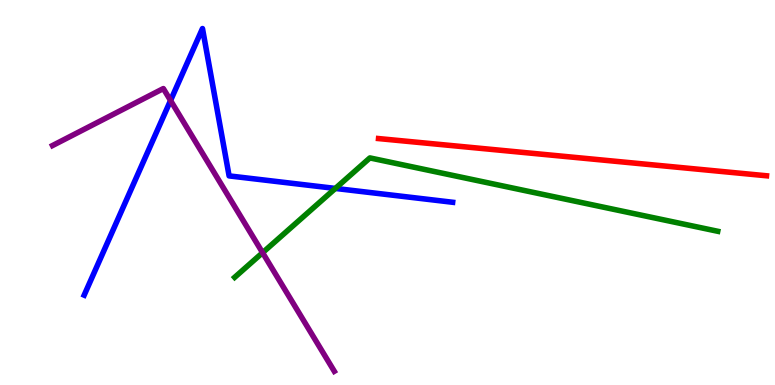[{'lines': ['blue', 'red'], 'intersections': []}, {'lines': ['green', 'red'], 'intersections': []}, {'lines': ['purple', 'red'], 'intersections': []}, {'lines': ['blue', 'green'], 'intersections': [{'x': 4.33, 'y': 5.11}]}, {'lines': ['blue', 'purple'], 'intersections': [{'x': 2.2, 'y': 7.39}]}, {'lines': ['green', 'purple'], 'intersections': [{'x': 3.39, 'y': 3.44}]}]